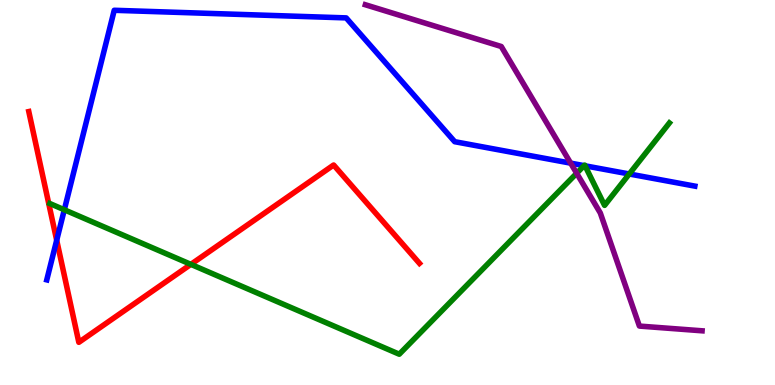[{'lines': ['blue', 'red'], 'intersections': [{'x': 0.732, 'y': 3.76}]}, {'lines': ['green', 'red'], 'intersections': [{'x': 2.46, 'y': 3.13}]}, {'lines': ['purple', 'red'], 'intersections': []}, {'lines': ['blue', 'green'], 'intersections': [{'x': 0.83, 'y': 4.55}, {'x': 7.54, 'y': 5.7}, {'x': 7.55, 'y': 5.69}, {'x': 8.12, 'y': 5.48}]}, {'lines': ['blue', 'purple'], 'intersections': [{'x': 7.36, 'y': 5.76}]}, {'lines': ['green', 'purple'], 'intersections': [{'x': 7.44, 'y': 5.5}]}]